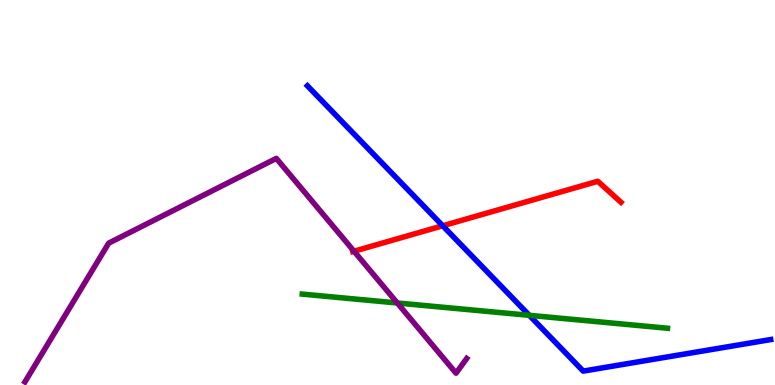[{'lines': ['blue', 'red'], 'intersections': [{'x': 5.71, 'y': 4.14}]}, {'lines': ['green', 'red'], 'intersections': []}, {'lines': ['purple', 'red'], 'intersections': [{'x': 4.57, 'y': 3.47}]}, {'lines': ['blue', 'green'], 'intersections': [{'x': 6.83, 'y': 1.81}]}, {'lines': ['blue', 'purple'], 'intersections': []}, {'lines': ['green', 'purple'], 'intersections': [{'x': 5.13, 'y': 2.13}]}]